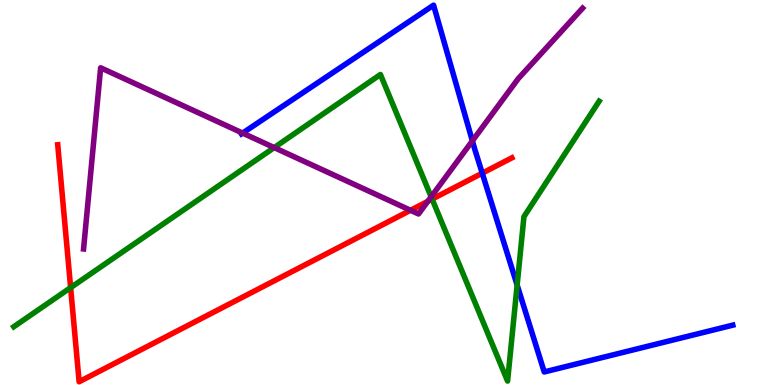[{'lines': ['blue', 'red'], 'intersections': [{'x': 6.22, 'y': 5.5}]}, {'lines': ['green', 'red'], 'intersections': [{'x': 0.911, 'y': 2.53}, {'x': 5.58, 'y': 4.83}]}, {'lines': ['purple', 'red'], 'intersections': [{'x': 5.3, 'y': 4.54}, {'x': 5.52, 'y': 4.77}]}, {'lines': ['blue', 'green'], 'intersections': [{'x': 6.67, 'y': 2.6}]}, {'lines': ['blue', 'purple'], 'intersections': [{'x': 3.13, 'y': 6.54}, {'x': 6.1, 'y': 6.34}]}, {'lines': ['green', 'purple'], 'intersections': [{'x': 3.54, 'y': 6.17}, {'x': 5.56, 'y': 4.89}]}]